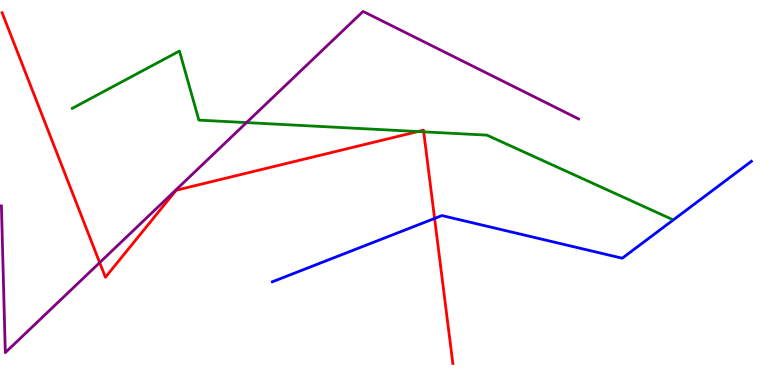[{'lines': ['blue', 'red'], 'intersections': [{'x': 5.61, 'y': 4.33}]}, {'lines': ['green', 'red'], 'intersections': [{'x': 5.39, 'y': 6.58}, {'x': 5.47, 'y': 6.58}]}, {'lines': ['purple', 'red'], 'intersections': [{'x': 1.29, 'y': 3.18}]}, {'lines': ['blue', 'green'], 'intersections': []}, {'lines': ['blue', 'purple'], 'intersections': []}, {'lines': ['green', 'purple'], 'intersections': [{'x': 3.18, 'y': 6.82}]}]